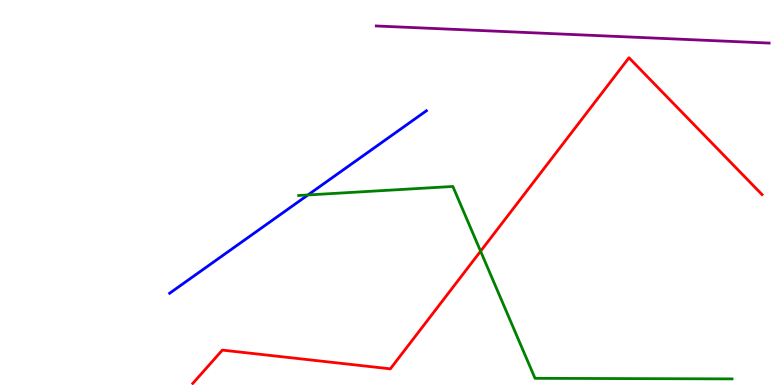[{'lines': ['blue', 'red'], 'intersections': []}, {'lines': ['green', 'red'], 'intersections': [{'x': 6.2, 'y': 3.48}]}, {'lines': ['purple', 'red'], 'intersections': []}, {'lines': ['blue', 'green'], 'intersections': [{'x': 3.97, 'y': 4.94}]}, {'lines': ['blue', 'purple'], 'intersections': []}, {'lines': ['green', 'purple'], 'intersections': []}]